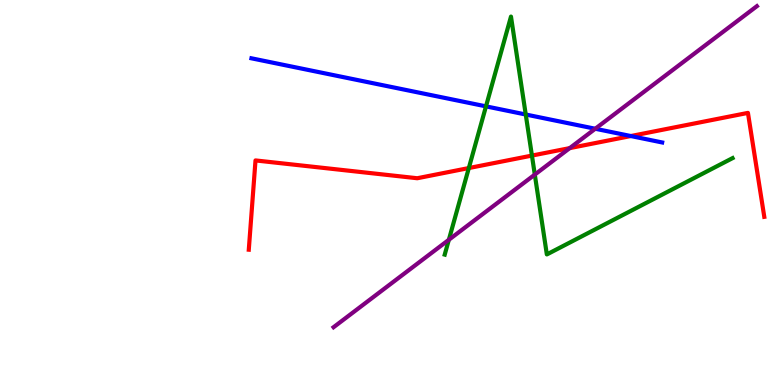[{'lines': ['blue', 'red'], 'intersections': [{'x': 8.14, 'y': 6.47}]}, {'lines': ['green', 'red'], 'intersections': [{'x': 6.05, 'y': 5.64}, {'x': 6.86, 'y': 5.96}]}, {'lines': ['purple', 'red'], 'intersections': [{'x': 7.35, 'y': 6.15}]}, {'lines': ['blue', 'green'], 'intersections': [{'x': 6.27, 'y': 7.24}, {'x': 6.78, 'y': 7.03}]}, {'lines': ['blue', 'purple'], 'intersections': [{'x': 7.68, 'y': 6.66}]}, {'lines': ['green', 'purple'], 'intersections': [{'x': 5.79, 'y': 3.77}, {'x': 6.9, 'y': 5.47}]}]